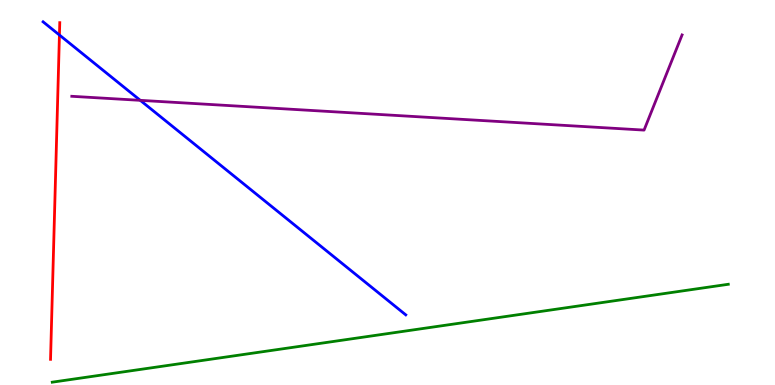[{'lines': ['blue', 'red'], 'intersections': [{'x': 0.767, 'y': 9.09}]}, {'lines': ['green', 'red'], 'intersections': []}, {'lines': ['purple', 'red'], 'intersections': []}, {'lines': ['blue', 'green'], 'intersections': []}, {'lines': ['blue', 'purple'], 'intersections': [{'x': 1.81, 'y': 7.39}]}, {'lines': ['green', 'purple'], 'intersections': []}]